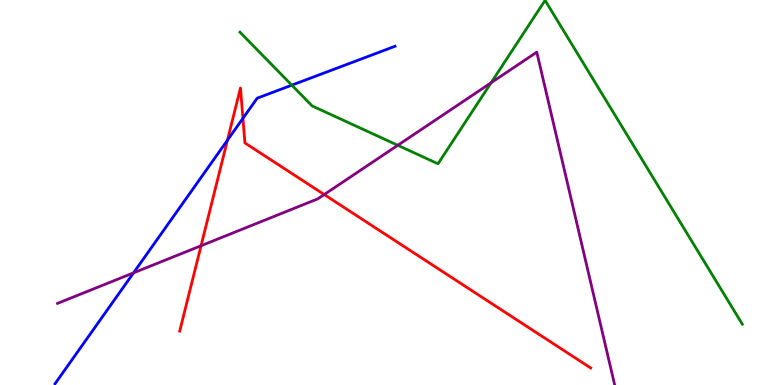[{'lines': ['blue', 'red'], 'intersections': [{'x': 2.93, 'y': 6.36}, {'x': 3.13, 'y': 6.93}]}, {'lines': ['green', 'red'], 'intersections': []}, {'lines': ['purple', 'red'], 'intersections': [{'x': 2.59, 'y': 3.62}, {'x': 4.18, 'y': 4.95}]}, {'lines': ['blue', 'green'], 'intersections': [{'x': 3.77, 'y': 7.79}]}, {'lines': ['blue', 'purple'], 'intersections': [{'x': 1.72, 'y': 2.91}]}, {'lines': ['green', 'purple'], 'intersections': [{'x': 5.13, 'y': 6.23}, {'x': 6.34, 'y': 7.85}]}]